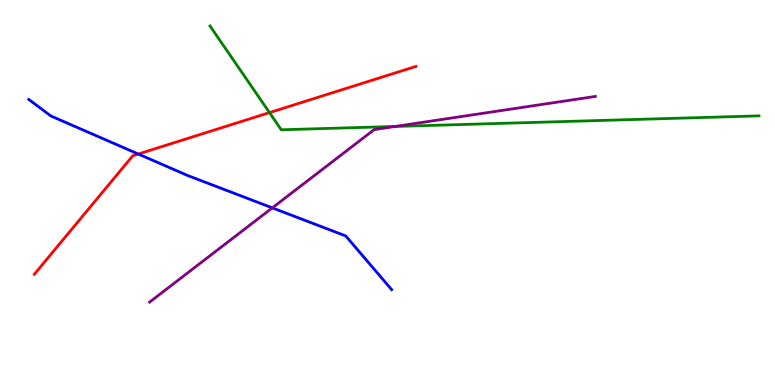[{'lines': ['blue', 'red'], 'intersections': [{'x': 1.78, 'y': 6.0}]}, {'lines': ['green', 'red'], 'intersections': [{'x': 3.48, 'y': 7.08}]}, {'lines': ['purple', 'red'], 'intersections': []}, {'lines': ['blue', 'green'], 'intersections': []}, {'lines': ['blue', 'purple'], 'intersections': [{'x': 3.51, 'y': 4.6}]}, {'lines': ['green', 'purple'], 'intersections': [{'x': 5.1, 'y': 6.72}]}]